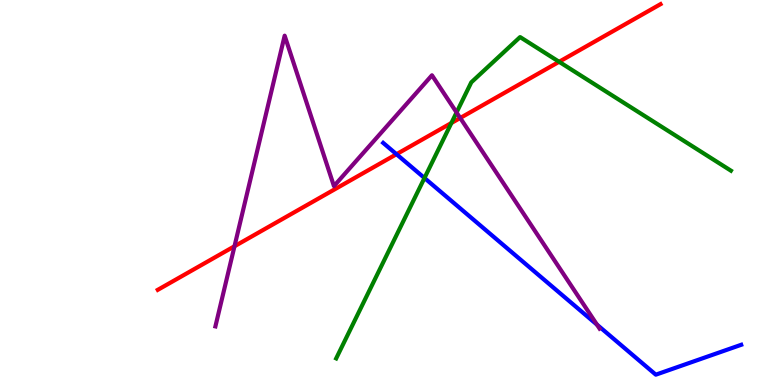[{'lines': ['blue', 'red'], 'intersections': [{'x': 5.12, 'y': 5.99}]}, {'lines': ['green', 'red'], 'intersections': [{'x': 5.82, 'y': 6.81}, {'x': 7.21, 'y': 8.39}]}, {'lines': ['purple', 'red'], 'intersections': [{'x': 3.03, 'y': 3.6}, {'x': 5.94, 'y': 6.94}]}, {'lines': ['blue', 'green'], 'intersections': [{'x': 5.48, 'y': 5.38}]}, {'lines': ['blue', 'purple'], 'intersections': [{'x': 7.7, 'y': 1.57}]}, {'lines': ['green', 'purple'], 'intersections': [{'x': 5.89, 'y': 7.08}]}]